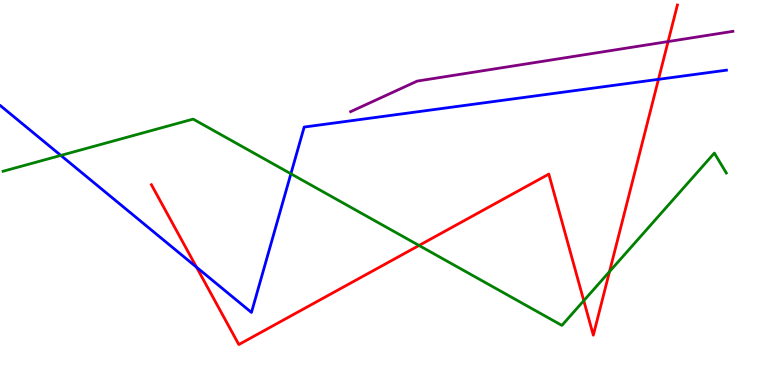[{'lines': ['blue', 'red'], 'intersections': [{'x': 2.54, 'y': 3.06}, {'x': 8.5, 'y': 7.94}]}, {'lines': ['green', 'red'], 'intersections': [{'x': 5.41, 'y': 3.62}, {'x': 7.53, 'y': 2.19}, {'x': 7.86, 'y': 2.95}]}, {'lines': ['purple', 'red'], 'intersections': [{'x': 8.62, 'y': 8.92}]}, {'lines': ['blue', 'green'], 'intersections': [{'x': 0.785, 'y': 5.96}, {'x': 3.75, 'y': 5.49}]}, {'lines': ['blue', 'purple'], 'intersections': []}, {'lines': ['green', 'purple'], 'intersections': []}]